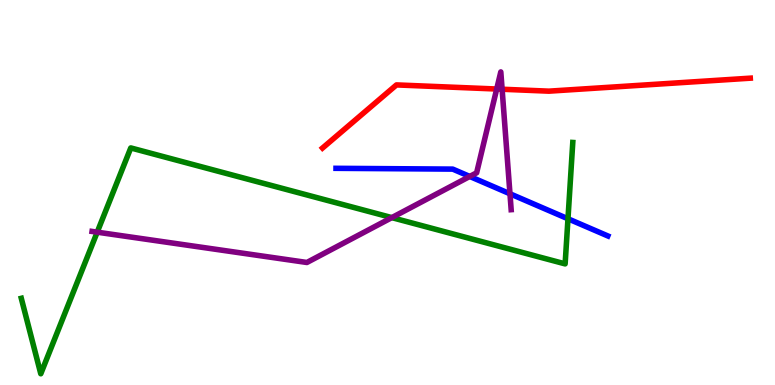[{'lines': ['blue', 'red'], 'intersections': []}, {'lines': ['green', 'red'], 'intersections': []}, {'lines': ['purple', 'red'], 'intersections': [{'x': 6.41, 'y': 7.69}, {'x': 6.48, 'y': 7.68}]}, {'lines': ['blue', 'green'], 'intersections': [{'x': 7.33, 'y': 4.32}]}, {'lines': ['blue', 'purple'], 'intersections': [{'x': 6.06, 'y': 5.42}, {'x': 6.58, 'y': 4.97}]}, {'lines': ['green', 'purple'], 'intersections': [{'x': 1.25, 'y': 3.97}, {'x': 5.06, 'y': 4.35}]}]